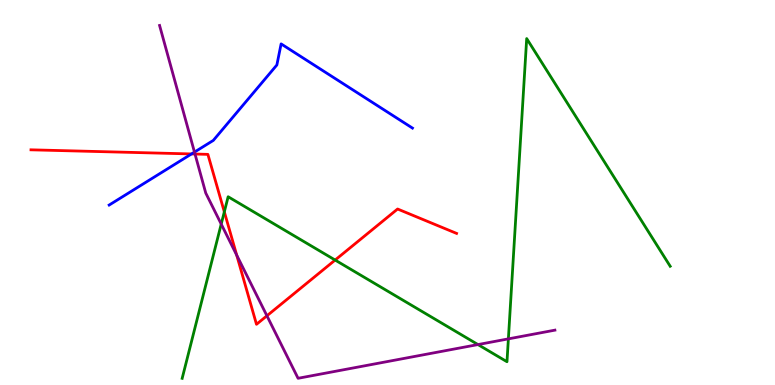[{'lines': ['blue', 'red'], 'intersections': [{'x': 2.47, 'y': 6.0}]}, {'lines': ['green', 'red'], 'intersections': [{'x': 2.89, 'y': 4.5}, {'x': 4.32, 'y': 3.25}]}, {'lines': ['purple', 'red'], 'intersections': [{'x': 2.52, 'y': 6.0}, {'x': 3.05, 'y': 3.37}, {'x': 3.44, 'y': 1.8}]}, {'lines': ['blue', 'green'], 'intersections': []}, {'lines': ['blue', 'purple'], 'intersections': [{'x': 2.51, 'y': 6.05}]}, {'lines': ['green', 'purple'], 'intersections': [{'x': 2.85, 'y': 4.18}, {'x': 6.17, 'y': 1.05}, {'x': 6.56, 'y': 1.2}]}]